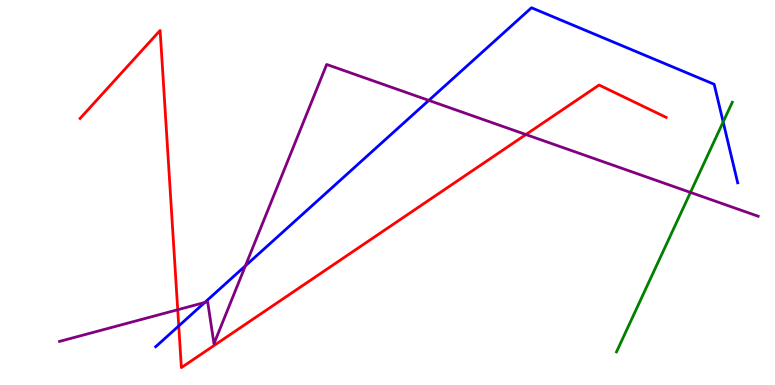[{'lines': ['blue', 'red'], 'intersections': [{'x': 2.31, 'y': 1.53}]}, {'lines': ['green', 'red'], 'intersections': []}, {'lines': ['purple', 'red'], 'intersections': [{'x': 2.29, 'y': 1.96}, {'x': 6.79, 'y': 6.51}]}, {'lines': ['blue', 'green'], 'intersections': [{'x': 9.33, 'y': 6.83}]}, {'lines': ['blue', 'purple'], 'intersections': [{'x': 2.64, 'y': 2.14}, {'x': 3.17, 'y': 3.1}, {'x': 5.53, 'y': 7.39}]}, {'lines': ['green', 'purple'], 'intersections': [{'x': 8.91, 'y': 5.0}]}]